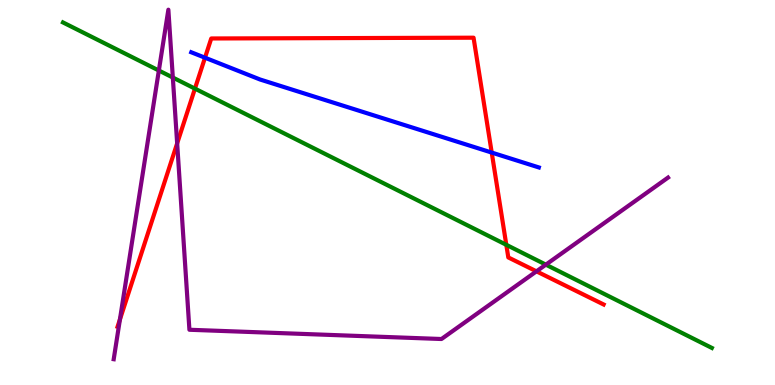[{'lines': ['blue', 'red'], 'intersections': [{'x': 2.65, 'y': 8.5}, {'x': 6.34, 'y': 6.04}]}, {'lines': ['green', 'red'], 'intersections': [{'x': 2.52, 'y': 7.7}, {'x': 6.53, 'y': 3.64}]}, {'lines': ['purple', 'red'], 'intersections': [{'x': 1.55, 'y': 1.7}, {'x': 2.29, 'y': 6.28}, {'x': 6.92, 'y': 2.95}]}, {'lines': ['blue', 'green'], 'intersections': []}, {'lines': ['blue', 'purple'], 'intersections': []}, {'lines': ['green', 'purple'], 'intersections': [{'x': 2.05, 'y': 8.17}, {'x': 2.23, 'y': 7.99}, {'x': 7.04, 'y': 3.13}]}]